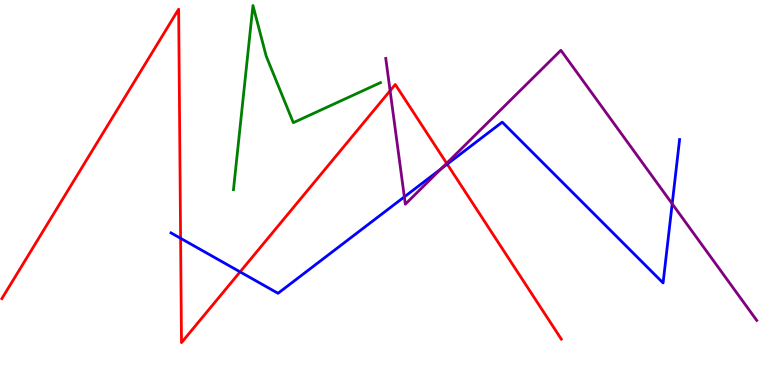[{'lines': ['blue', 'red'], 'intersections': [{'x': 2.33, 'y': 3.81}, {'x': 3.1, 'y': 2.94}, {'x': 5.77, 'y': 5.74}]}, {'lines': ['green', 'red'], 'intersections': []}, {'lines': ['purple', 'red'], 'intersections': [{'x': 5.03, 'y': 7.64}, {'x': 5.76, 'y': 5.76}]}, {'lines': ['blue', 'green'], 'intersections': []}, {'lines': ['blue', 'purple'], 'intersections': [{'x': 5.22, 'y': 4.89}, {'x': 5.69, 'y': 5.62}, {'x': 8.67, 'y': 4.71}]}, {'lines': ['green', 'purple'], 'intersections': []}]